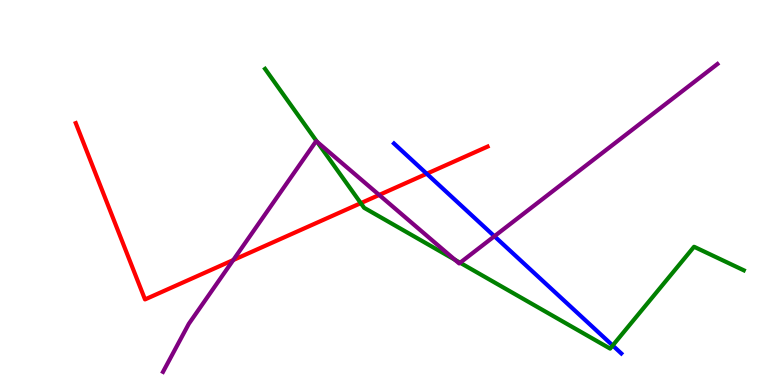[{'lines': ['blue', 'red'], 'intersections': [{'x': 5.51, 'y': 5.49}]}, {'lines': ['green', 'red'], 'intersections': [{'x': 4.66, 'y': 4.72}]}, {'lines': ['purple', 'red'], 'intersections': [{'x': 3.01, 'y': 3.25}, {'x': 4.89, 'y': 4.94}]}, {'lines': ['blue', 'green'], 'intersections': [{'x': 7.91, 'y': 1.03}]}, {'lines': ['blue', 'purple'], 'intersections': [{'x': 6.38, 'y': 3.86}]}, {'lines': ['green', 'purple'], 'intersections': [{'x': 4.09, 'y': 6.32}, {'x': 5.87, 'y': 3.25}, {'x': 5.94, 'y': 3.18}]}]